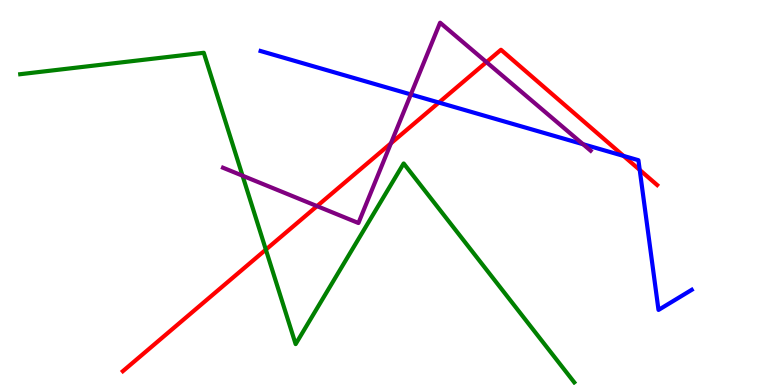[{'lines': ['blue', 'red'], 'intersections': [{'x': 5.66, 'y': 7.34}, {'x': 8.05, 'y': 5.95}, {'x': 8.25, 'y': 5.59}]}, {'lines': ['green', 'red'], 'intersections': [{'x': 3.43, 'y': 3.52}]}, {'lines': ['purple', 'red'], 'intersections': [{'x': 4.09, 'y': 4.65}, {'x': 5.04, 'y': 6.28}, {'x': 6.28, 'y': 8.39}]}, {'lines': ['blue', 'green'], 'intersections': []}, {'lines': ['blue', 'purple'], 'intersections': [{'x': 5.3, 'y': 7.55}, {'x': 7.52, 'y': 6.25}]}, {'lines': ['green', 'purple'], 'intersections': [{'x': 3.13, 'y': 5.44}]}]